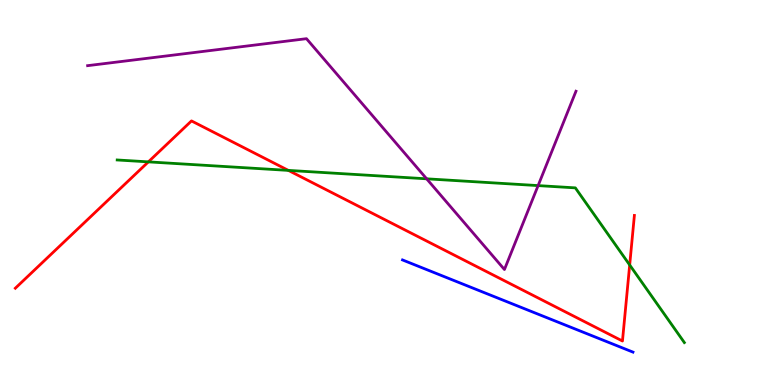[{'lines': ['blue', 'red'], 'intersections': []}, {'lines': ['green', 'red'], 'intersections': [{'x': 1.91, 'y': 5.8}, {'x': 3.72, 'y': 5.57}, {'x': 8.12, 'y': 3.12}]}, {'lines': ['purple', 'red'], 'intersections': []}, {'lines': ['blue', 'green'], 'intersections': []}, {'lines': ['blue', 'purple'], 'intersections': []}, {'lines': ['green', 'purple'], 'intersections': [{'x': 5.51, 'y': 5.36}, {'x': 6.94, 'y': 5.18}]}]